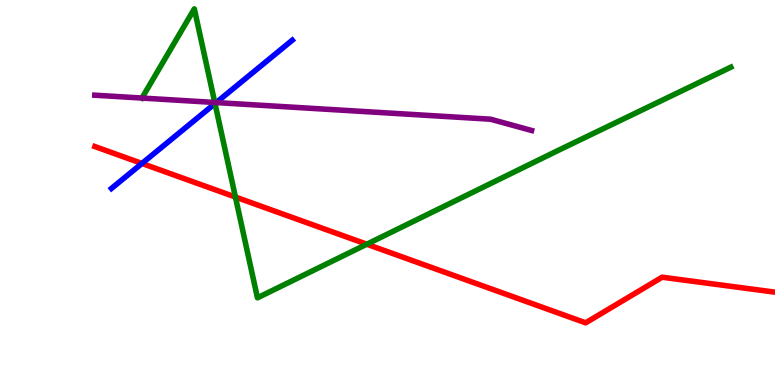[{'lines': ['blue', 'red'], 'intersections': [{'x': 1.83, 'y': 5.75}]}, {'lines': ['green', 'red'], 'intersections': [{'x': 3.04, 'y': 4.88}, {'x': 4.73, 'y': 3.66}]}, {'lines': ['purple', 'red'], 'intersections': []}, {'lines': ['blue', 'green'], 'intersections': [{'x': 2.77, 'y': 7.31}]}, {'lines': ['blue', 'purple'], 'intersections': [{'x': 2.79, 'y': 7.34}]}, {'lines': ['green', 'purple'], 'intersections': [{'x': 1.83, 'y': 7.45}, {'x': 2.77, 'y': 7.34}]}]